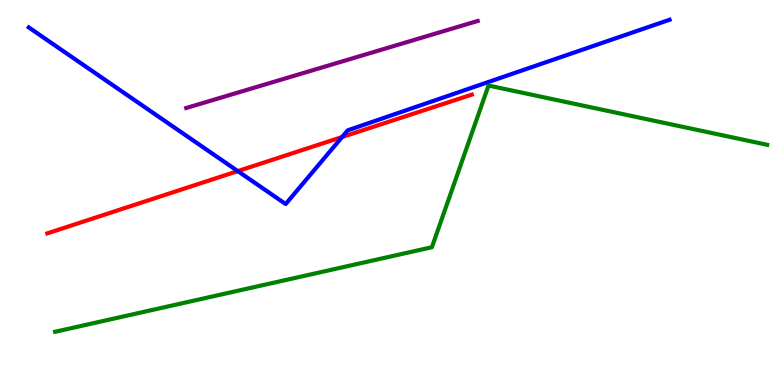[{'lines': ['blue', 'red'], 'intersections': [{'x': 3.07, 'y': 5.56}, {'x': 4.41, 'y': 6.44}]}, {'lines': ['green', 'red'], 'intersections': []}, {'lines': ['purple', 'red'], 'intersections': []}, {'lines': ['blue', 'green'], 'intersections': []}, {'lines': ['blue', 'purple'], 'intersections': []}, {'lines': ['green', 'purple'], 'intersections': []}]